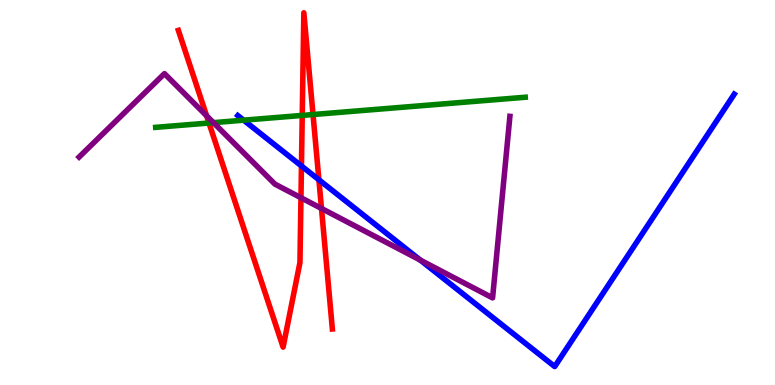[{'lines': ['blue', 'red'], 'intersections': [{'x': 3.89, 'y': 5.69}, {'x': 4.11, 'y': 5.33}]}, {'lines': ['green', 'red'], 'intersections': [{'x': 2.7, 'y': 6.8}, {'x': 3.9, 'y': 7.0}, {'x': 4.04, 'y': 7.03}]}, {'lines': ['purple', 'red'], 'intersections': [{'x': 2.67, 'y': 6.99}, {'x': 3.88, 'y': 4.86}, {'x': 4.15, 'y': 4.59}]}, {'lines': ['blue', 'green'], 'intersections': [{'x': 3.14, 'y': 6.88}]}, {'lines': ['blue', 'purple'], 'intersections': [{'x': 5.42, 'y': 3.24}]}, {'lines': ['green', 'purple'], 'intersections': [{'x': 2.75, 'y': 6.81}]}]